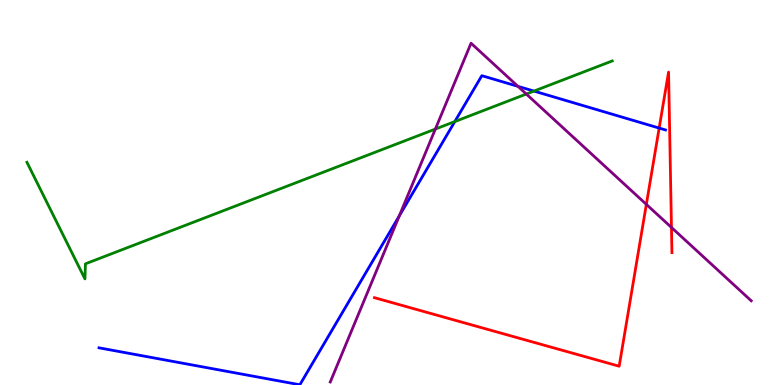[{'lines': ['blue', 'red'], 'intersections': [{'x': 8.51, 'y': 6.67}]}, {'lines': ['green', 'red'], 'intersections': []}, {'lines': ['purple', 'red'], 'intersections': [{'x': 8.34, 'y': 4.69}, {'x': 8.66, 'y': 4.09}]}, {'lines': ['blue', 'green'], 'intersections': [{'x': 5.87, 'y': 6.84}, {'x': 6.89, 'y': 7.63}]}, {'lines': ['blue', 'purple'], 'intersections': [{'x': 5.15, 'y': 4.39}, {'x': 6.68, 'y': 7.76}]}, {'lines': ['green', 'purple'], 'intersections': [{'x': 5.62, 'y': 6.65}, {'x': 6.79, 'y': 7.56}]}]